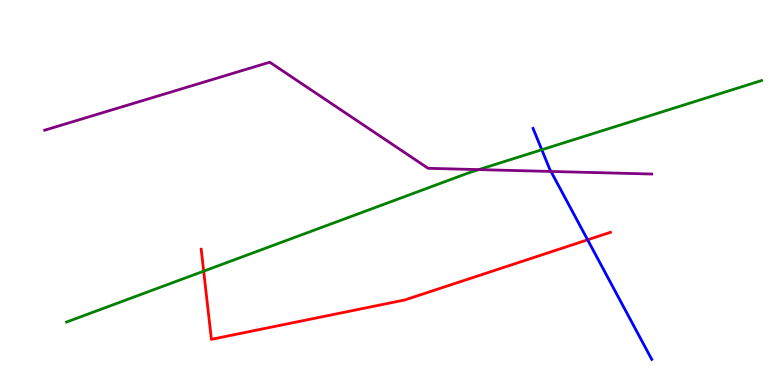[{'lines': ['blue', 'red'], 'intersections': [{'x': 7.58, 'y': 3.77}]}, {'lines': ['green', 'red'], 'intersections': [{'x': 2.63, 'y': 2.96}]}, {'lines': ['purple', 'red'], 'intersections': []}, {'lines': ['blue', 'green'], 'intersections': [{'x': 6.99, 'y': 6.11}]}, {'lines': ['blue', 'purple'], 'intersections': [{'x': 7.11, 'y': 5.55}]}, {'lines': ['green', 'purple'], 'intersections': [{'x': 6.18, 'y': 5.59}]}]